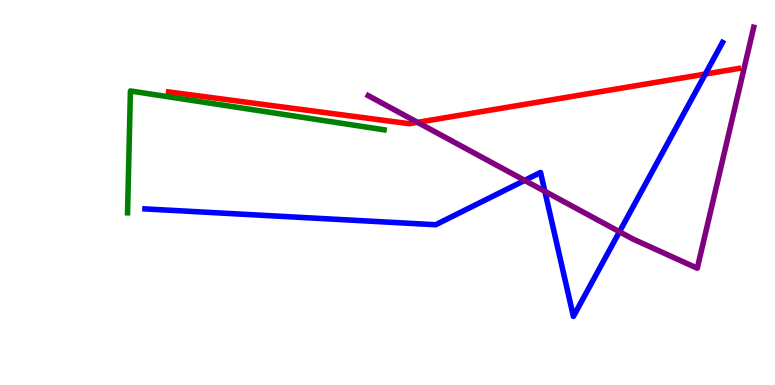[{'lines': ['blue', 'red'], 'intersections': [{'x': 9.1, 'y': 8.08}]}, {'lines': ['green', 'red'], 'intersections': []}, {'lines': ['purple', 'red'], 'intersections': [{'x': 5.39, 'y': 6.82}]}, {'lines': ['blue', 'green'], 'intersections': []}, {'lines': ['blue', 'purple'], 'intersections': [{'x': 6.77, 'y': 5.31}, {'x': 7.03, 'y': 5.03}, {'x': 7.99, 'y': 3.98}]}, {'lines': ['green', 'purple'], 'intersections': []}]